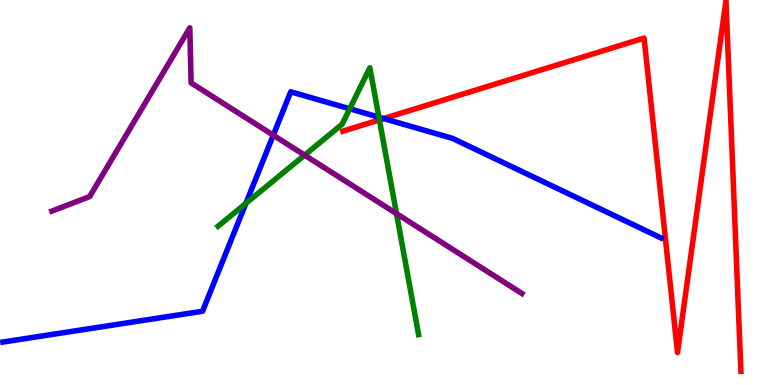[{'lines': ['blue', 'red'], 'intersections': [{'x': 4.95, 'y': 6.92}]}, {'lines': ['green', 'red'], 'intersections': [{'x': 4.9, 'y': 6.89}]}, {'lines': ['purple', 'red'], 'intersections': []}, {'lines': ['blue', 'green'], 'intersections': [{'x': 3.17, 'y': 4.72}, {'x': 4.51, 'y': 7.17}, {'x': 4.89, 'y': 6.96}]}, {'lines': ['blue', 'purple'], 'intersections': [{'x': 3.53, 'y': 6.49}]}, {'lines': ['green', 'purple'], 'intersections': [{'x': 3.93, 'y': 5.97}, {'x': 5.12, 'y': 4.45}]}]